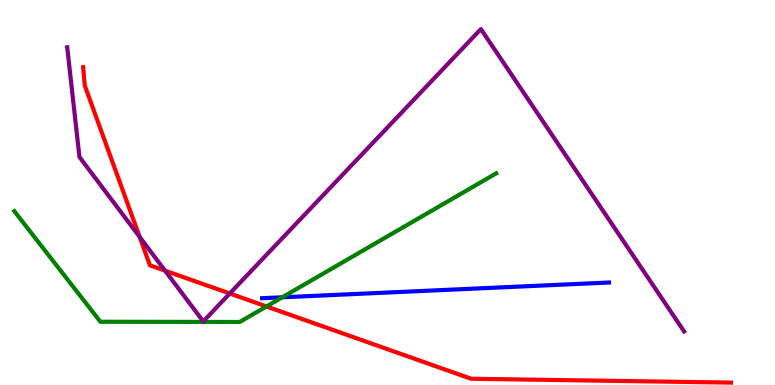[{'lines': ['blue', 'red'], 'intersections': []}, {'lines': ['green', 'red'], 'intersections': [{'x': 3.44, 'y': 2.04}]}, {'lines': ['purple', 'red'], 'intersections': [{'x': 1.8, 'y': 3.85}, {'x': 2.13, 'y': 2.97}, {'x': 2.96, 'y': 2.38}]}, {'lines': ['blue', 'green'], 'intersections': [{'x': 3.64, 'y': 2.28}]}, {'lines': ['blue', 'purple'], 'intersections': []}, {'lines': ['green', 'purple'], 'intersections': []}]